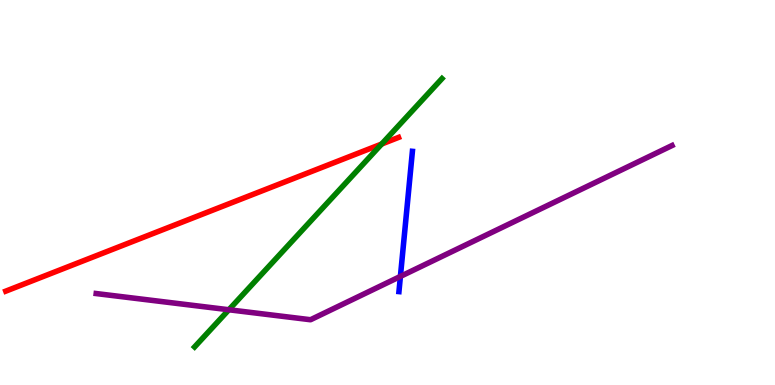[{'lines': ['blue', 'red'], 'intersections': []}, {'lines': ['green', 'red'], 'intersections': [{'x': 4.92, 'y': 6.26}]}, {'lines': ['purple', 'red'], 'intersections': []}, {'lines': ['blue', 'green'], 'intersections': []}, {'lines': ['blue', 'purple'], 'intersections': [{'x': 5.17, 'y': 2.82}]}, {'lines': ['green', 'purple'], 'intersections': [{'x': 2.95, 'y': 1.95}]}]